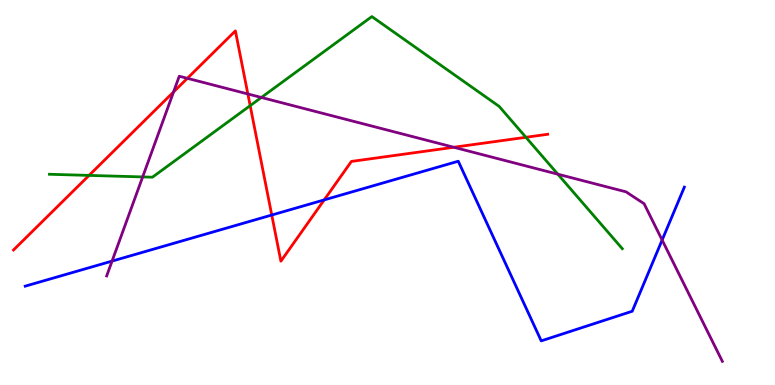[{'lines': ['blue', 'red'], 'intersections': [{'x': 3.51, 'y': 4.41}, {'x': 4.18, 'y': 4.81}]}, {'lines': ['green', 'red'], 'intersections': [{'x': 1.15, 'y': 5.44}, {'x': 3.23, 'y': 7.26}, {'x': 6.79, 'y': 6.43}]}, {'lines': ['purple', 'red'], 'intersections': [{'x': 2.24, 'y': 7.61}, {'x': 2.42, 'y': 7.97}, {'x': 3.2, 'y': 7.56}, {'x': 5.86, 'y': 6.17}]}, {'lines': ['blue', 'green'], 'intersections': []}, {'lines': ['blue', 'purple'], 'intersections': [{'x': 1.45, 'y': 3.22}, {'x': 8.54, 'y': 3.77}]}, {'lines': ['green', 'purple'], 'intersections': [{'x': 1.84, 'y': 5.4}, {'x': 3.37, 'y': 7.47}, {'x': 7.2, 'y': 5.48}]}]